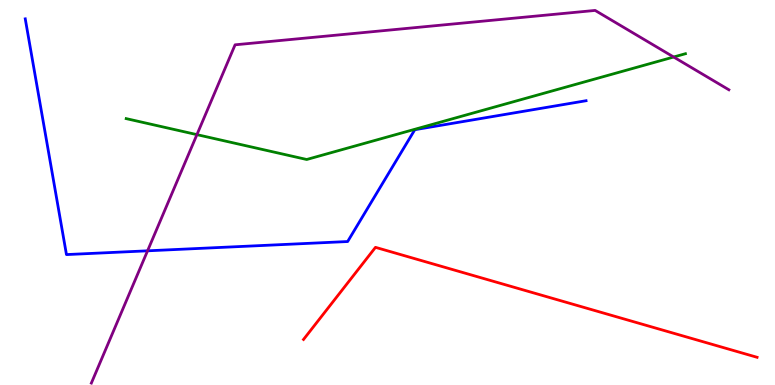[{'lines': ['blue', 'red'], 'intersections': []}, {'lines': ['green', 'red'], 'intersections': []}, {'lines': ['purple', 'red'], 'intersections': []}, {'lines': ['blue', 'green'], 'intersections': []}, {'lines': ['blue', 'purple'], 'intersections': [{'x': 1.9, 'y': 3.49}]}, {'lines': ['green', 'purple'], 'intersections': [{'x': 2.54, 'y': 6.5}, {'x': 8.69, 'y': 8.52}]}]